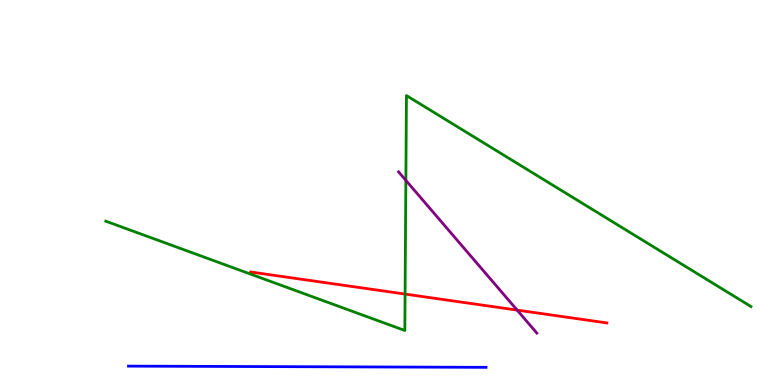[{'lines': ['blue', 'red'], 'intersections': []}, {'lines': ['green', 'red'], 'intersections': [{'x': 5.23, 'y': 2.36}]}, {'lines': ['purple', 'red'], 'intersections': [{'x': 6.67, 'y': 1.95}]}, {'lines': ['blue', 'green'], 'intersections': []}, {'lines': ['blue', 'purple'], 'intersections': []}, {'lines': ['green', 'purple'], 'intersections': [{'x': 5.24, 'y': 5.31}]}]